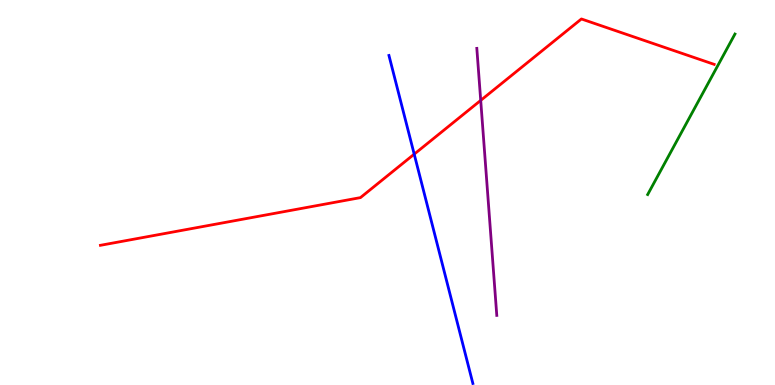[{'lines': ['blue', 'red'], 'intersections': [{'x': 5.34, 'y': 6.0}]}, {'lines': ['green', 'red'], 'intersections': []}, {'lines': ['purple', 'red'], 'intersections': [{'x': 6.2, 'y': 7.39}]}, {'lines': ['blue', 'green'], 'intersections': []}, {'lines': ['blue', 'purple'], 'intersections': []}, {'lines': ['green', 'purple'], 'intersections': []}]